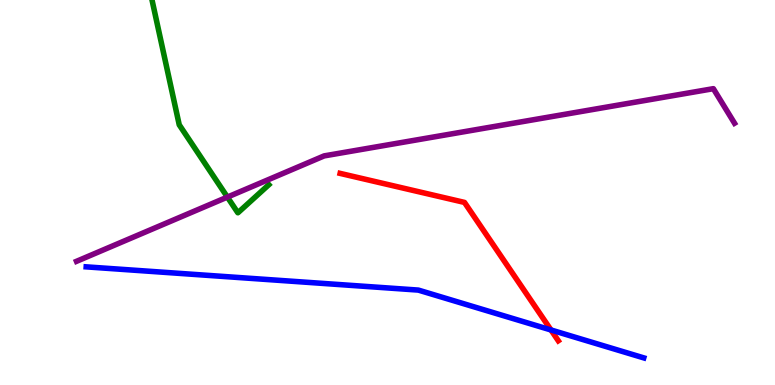[{'lines': ['blue', 'red'], 'intersections': [{'x': 7.11, 'y': 1.43}]}, {'lines': ['green', 'red'], 'intersections': []}, {'lines': ['purple', 'red'], 'intersections': []}, {'lines': ['blue', 'green'], 'intersections': []}, {'lines': ['blue', 'purple'], 'intersections': []}, {'lines': ['green', 'purple'], 'intersections': [{'x': 2.93, 'y': 4.88}]}]